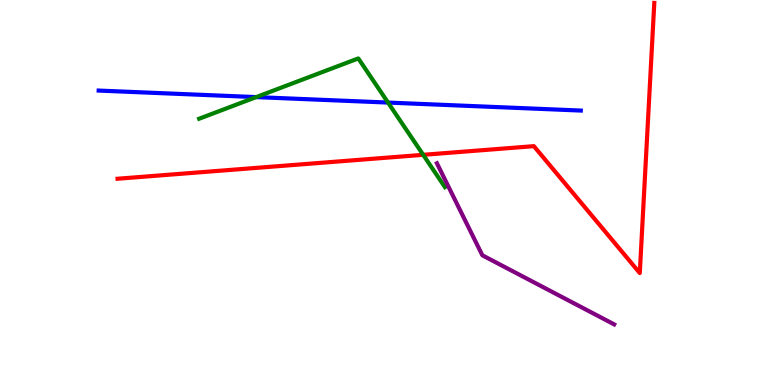[{'lines': ['blue', 'red'], 'intersections': []}, {'lines': ['green', 'red'], 'intersections': [{'x': 5.46, 'y': 5.98}]}, {'lines': ['purple', 'red'], 'intersections': []}, {'lines': ['blue', 'green'], 'intersections': [{'x': 3.31, 'y': 7.48}, {'x': 5.01, 'y': 7.34}]}, {'lines': ['blue', 'purple'], 'intersections': []}, {'lines': ['green', 'purple'], 'intersections': []}]